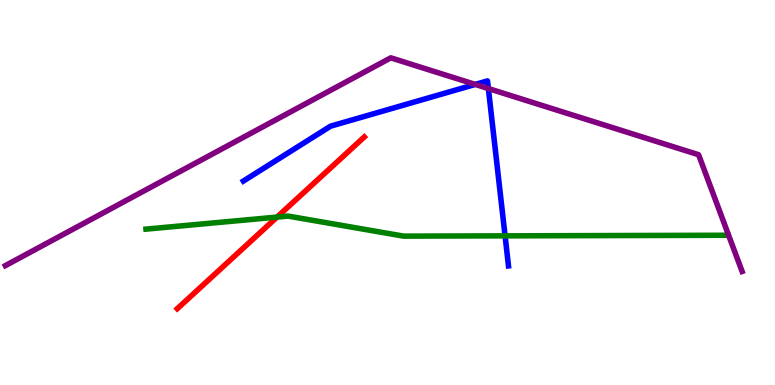[{'lines': ['blue', 'red'], 'intersections': []}, {'lines': ['green', 'red'], 'intersections': [{'x': 3.57, 'y': 4.36}]}, {'lines': ['purple', 'red'], 'intersections': []}, {'lines': ['blue', 'green'], 'intersections': [{'x': 6.52, 'y': 3.87}]}, {'lines': ['blue', 'purple'], 'intersections': [{'x': 6.13, 'y': 7.81}, {'x': 6.3, 'y': 7.7}]}, {'lines': ['green', 'purple'], 'intersections': []}]